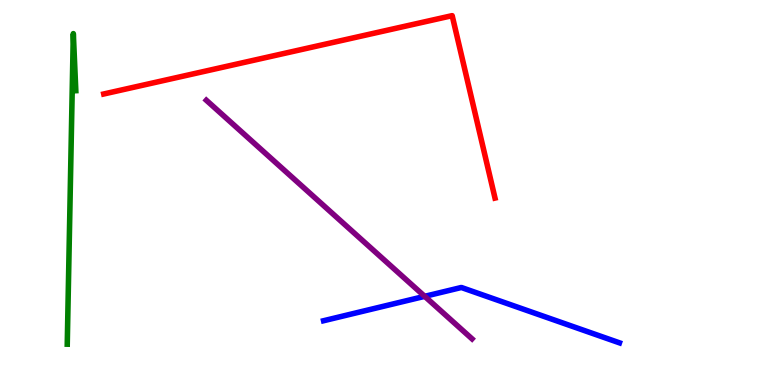[{'lines': ['blue', 'red'], 'intersections': []}, {'lines': ['green', 'red'], 'intersections': []}, {'lines': ['purple', 'red'], 'intersections': []}, {'lines': ['blue', 'green'], 'intersections': []}, {'lines': ['blue', 'purple'], 'intersections': [{'x': 5.48, 'y': 2.3}]}, {'lines': ['green', 'purple'], 'intersections': []}]